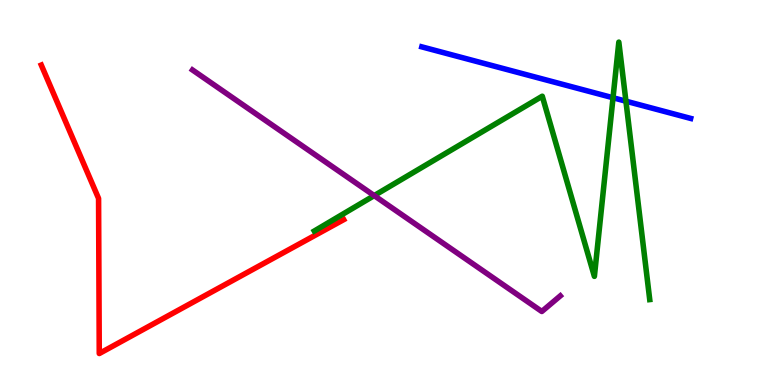[{'lines': ['blue', 'red'], 'intersections': []}, {'lines': ['green', 'red'], 'intersections': []}, {'lines': ['purple', 'red'], 'intersections': []}, {'lines': ['blue', 'green'], 'intersections': [{'x': 7.91, 'y': 7.46}, {'x': 8.08, 'y': 7.37}]}, {'lines': ['blue', 'purple'], 'intersections': []}, {'lines': ['green', 'purple'], 'intersections': [{'x': 4.83, 'y': 4.92}]}]